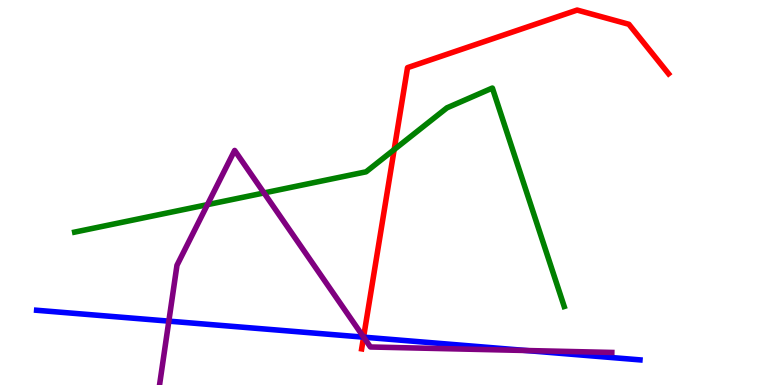[{'lines': ['blue', 'red'], 'intersections': [{'x': 4.69, 'y': 1.24}]}, {'lines': ['green', 'red'], 'intersections': [{'x': 5.09, 'y': 6.11}]}, {'lines': ['purple', 'red'], 'intersections': [{'x': 4.69, 'y': 1.24}]}, {'lines': ['blue', 'green'], 'intersections': []}, {'lines': ['blue', 'purple'], 'intersections': [{'x': 2.18, 'y': 1.66}, {'x': 4.69, 'y': 1.24}, {'x': 6.79, 'y': 0.896}]}, {'lines': ['green', 'purple'], 'intersections': [{'x': 2.68, 'y': 4.68}, {'x': 3.41, 'y': 4.99}]}]